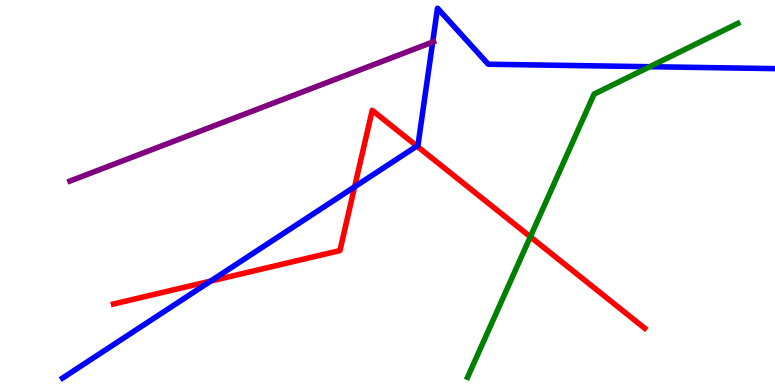[{'lines': ['blue', 'red'], 'intersections': [{'x': 2.72, 'y': 2.7}, {'x': 4.58, 'y': 5.15}, {'x': 5.38, 'y': 6.21}]}, {'lines': ['green', 'red'], 'intersections': [{'x': 6.84, 'y': 3.85}]}, {'lines': ['purple', 'red'], 'intersections': []}, {'lines': ['blue', 'green'], 'intersections': [{'x': 8.38, 'y': 8.27}]}, {'lines': ['blue', 'purple'], 'intersections': [{'x': 5.58, 'y': 8.91}]}, {'lines': ['green', 'purple'], 'intersections': []}]